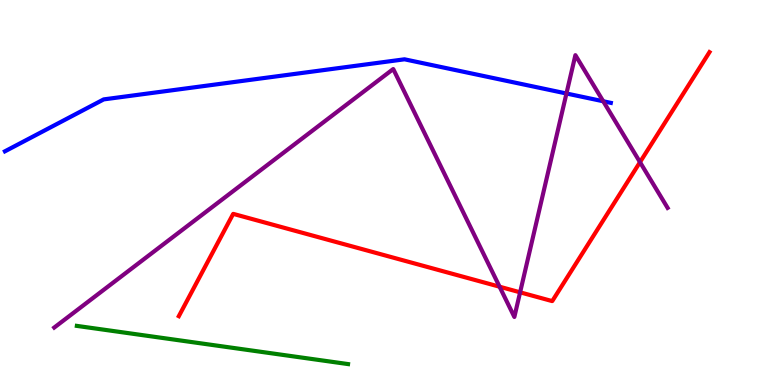[{'lines': ['blue', 'red'], 'intersections': []}, {'lines': ['green', 'red'], 'intersections': []}, {'lines': ['purple', 'red'], 'intersections': [{'x': 6.45, 'y': 2.55}, {'x': 6.71, 'y': 2.41}, {'x': 8.26, 'y': 5.79}]}, {'lines': ['blue', 'green'], 'intersections': []}, {'lines': ['blue', 'purple'], 'intersections': [{'x': 7.31, 'y': 7.57}, {'x': 7.78, 'y': 7.37}]}, {'lines': ['green', 'purple'], 'intersections': []}]